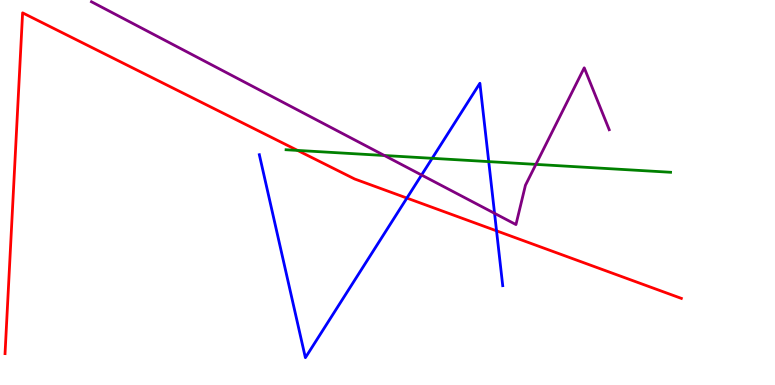[{'lines': ['blue', 'red'], 'intersections': [{'x': 5.25, 'y': 4.86}, {'x': 6.41, 'y': 4.0}]}, {'lines': ['green', 'red'], 'intersections': [{'x': 3.84, 'y': 6.09}]}, {'lines': ['purple', 'red'], 'intersections': []}, {'lines': ['blue', 'green'], 'intersections': [{'x': 5.58, 'y': 5.89}, {'x': 6.31, 'y': 5.8}]}, {'lines': ['blue', 'purple'], 'intersections': [{'x': 5.44, 'y': 5.45}, {'x': 6.38, 'y': 4.46}]}, {'lines': ['green', 'purple'], 'intersections': [{'x': 4.96, 'y': 5.96}, {'x': 6.91, 'y': 5.73}]}]